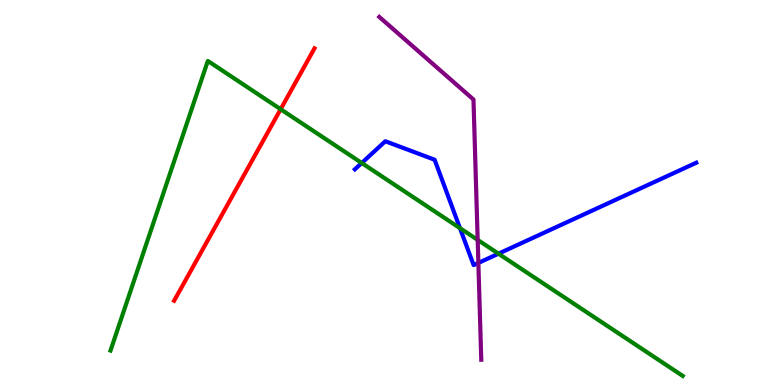[{'lines': ['blue', 'red'], 'intersections': []}, {'lines': ['green', 'red'], 'intersections': [{'x': 3.62, 'y': 7.16}]}, {'lines': ['purple', 'red'], 'intersections': []}, {'lines': ['blue', 'green'], 'intersections': [{'x': 4.67, 'y': 5.77}, {'x': 5.93, 'y': 4.07}, {'x': 6.43, 'y': 3.41}]}, {'lines': ['blue', 'purple'], 'intersections': [{'x': 6.17, 'y': 3.17}]}, {'lines': ['green', 'purple'], 'intersections': [{'x': 6.16, 'y': 3.77}]}]